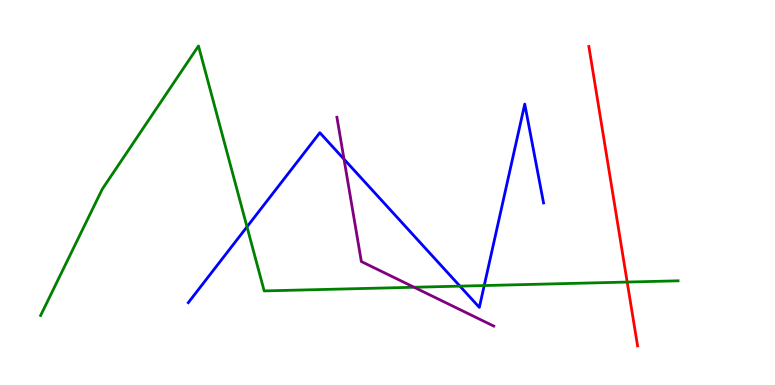[{'lines': ['blue', 'red'], 'intersections': []}, {'lines': ['green', 'red'], 'intersections': [{'x': 8.09, 'y': 2.67}]}, {'lines': ['purple', 'red'], 'intersections': []}, {'lines': ['blue', 'green'], 'intersections': [{'x': 3.19, 'y': 4.11}, {'x': 5.93, 'y': 2.57}, {'x': 6.25, 'y': 2.58}]}, {'lines': ['blue', 'purple'], 'intersections': [{'x': 4.44, 'y': 5.87}]}, {'lines': ['green', 'purple'], 'intersections': [{'x': 5.34, 'y': 2.54}]}]